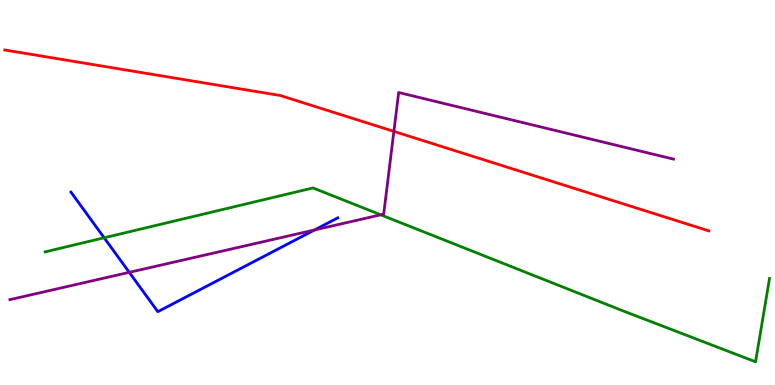[{'lines': ['blue', 'red'], 'intersections': []}, {'lines': ['green', 'red'], 'intersections': []}, {'lines': ['purple', 'red'], 'intersections': [{'x': 5.08, 'y': 6.59}]}, {'lines': ['blue', 'green'], 'intersections': [{'x': 1.34, 'y': 3.82}]}, {'lines': ['blue', 'purple'], 'intersections': [{'x': 1.67, 'y': 2.93}, {'x': 4.06, 'y': 4.03}]}, {'lines': ['green', 'purple'], 'intersections': [{'x': 4.91, 'y': 4.42}]}]